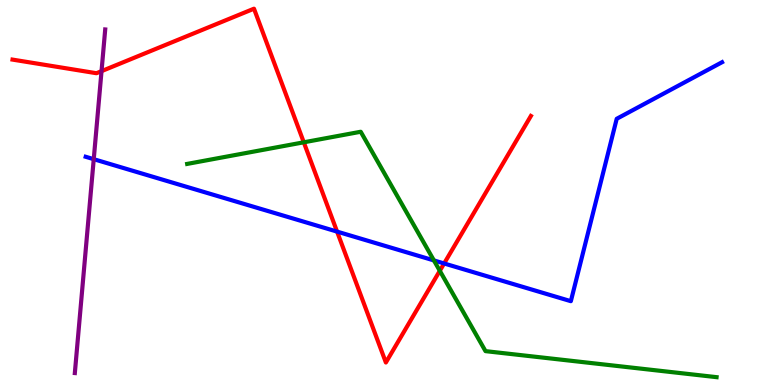[{'lines': ['blue', 'red'], 'intersections': [{'x': 4.35, 'y': 3.98}, {'x': 5.73, 'y': 3.16}]}, {'lines': ['green', 'red'], 'intersections': [{'x': 3.92, 'y': 6.3}, {'x': 5.68, 'y': 2.97}]}, {'lines': ['purple', 'red'], 'intersections': [{'x': 1.31, 'y': 8.15}]}, {'lines': ['blue', 'green'], 'intersections': [{'x': 5.6, 'y': 3.24}]}, {'lines': ['blue', 'purple'], 'intersections': [{'x': 1.21, 'y': 5.87}]}, {'lines': ['green', 'purple'], 'intersections': []}]